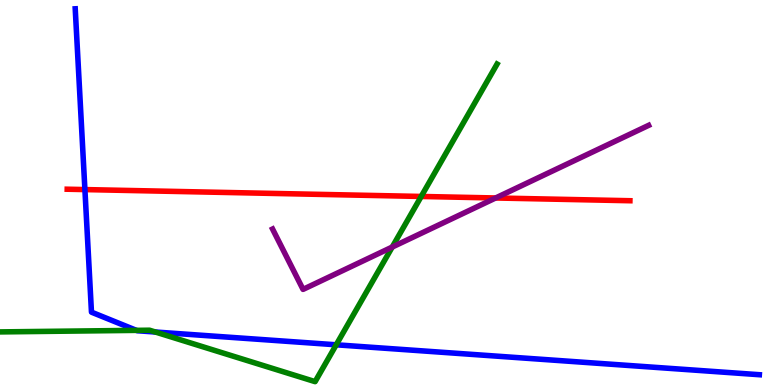[{'lines': ['blue', 'red'], 'intersections': [{'x': 1.1, 'y': 5.08}]}, {'lines': ['green', 'red'], 'intersections': [{'x': 5.43, 'y': 4.9}]}, {'lines': ['purple', 'red'], 'intersections': [{'x': 6.4, 'y': 4.86}]}, {'lines': ['blue', 'green'], 'intersections': [{'x': 1.76, 'y': 1.42}, {'x': 2.0, 'y': 1.38}, {'x': 4.34, 'y': 1.04}]}, {'lines': ['blue', 'purple'], 'intersections': []}, {'lines': ['green', 'purple'], 'intersections': [{'x': 5.06, 'y': 3.58}]}]